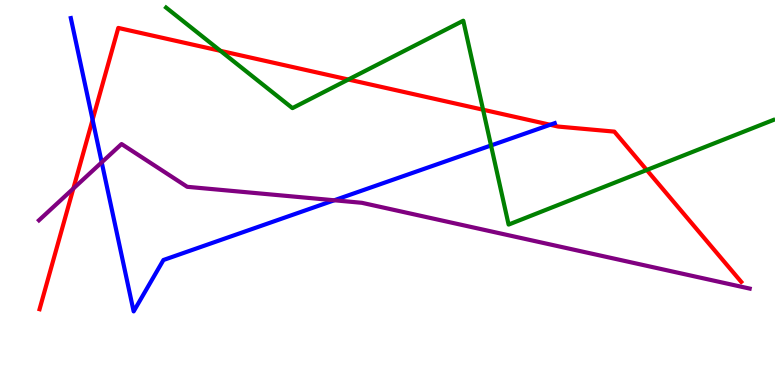[{'lines': ['blue', 'red'], 'intersections': [{'x': 1.19, 'y': 6.89}, {'x': 7.1, 'y': 6.76}]}, {'lines': ['green', 'red'], 'intersections': [{'x': 2.84, 'y': 8.68}, {'x': 4.49, 'y': 7.93}, {'x': 6.23, 'y': 7.15}, {'x': 8.35, 'y': 5.58}]}, {'lines': ['purple', 'red'], 'intersections': [{'x': 0.946, 'y': 5.1}]}, {'lines': ['blue', 'green'], 'intersections': [{'x': 6.34, 'y': 6.22}]}, {'lines': ['blue', 'purple'], 'intersections': [{'x': 1.31, 'y': 5.78}, {'x': 4.31, 'y': 4.8}]}, {'lines': ['green', 'purple'], 'intersections': []}]